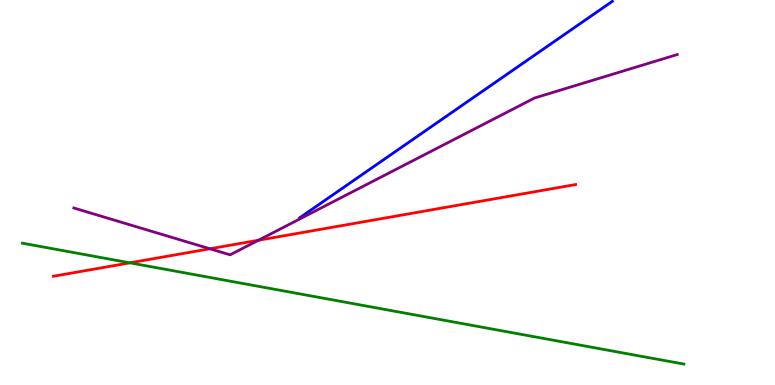[{'lines': ['blue', 'red'], 'intersections': []}, {'lines': ['green', 'red'], 'intersections': [{'x': 1.68, 'y': 3.17}]}, {'lines': ['purple', 'red'], 'intersections': [{'x': 2.71, 'y': 3.54}, {'x': 3.33, 'y': 3.76}]}, {'lines': ['blue', 'green'], 'intersections': []}, {'lines': ['blue', 'purple'], 'intersections': []}, {'lines': ['green', 'purple'], 'intersections': []}]